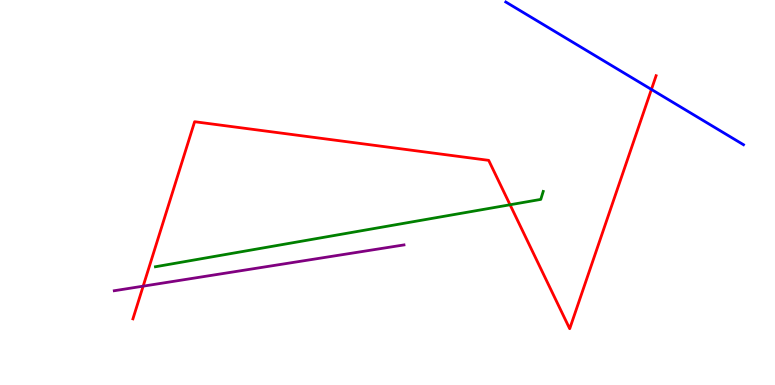[{'lines': ['blue', 'red'], 'intersections': [{'x': 8.41, 'y': 7.68}]}, {'lines': ['green', 'red'], 'intersections': [{'x': 6.58, 'y': 4.68}]}, {'lines': ['purple', 'red'], 'intersections': [{'x': 1.85, 'y': 2.57}]}, {'lines': ['blue', 'green'], 'intersections': []}, {'lines': ['blue', 'purple'], 'intersections': []}, {'lines': ['green', 'purple'], 'intersections': []}]